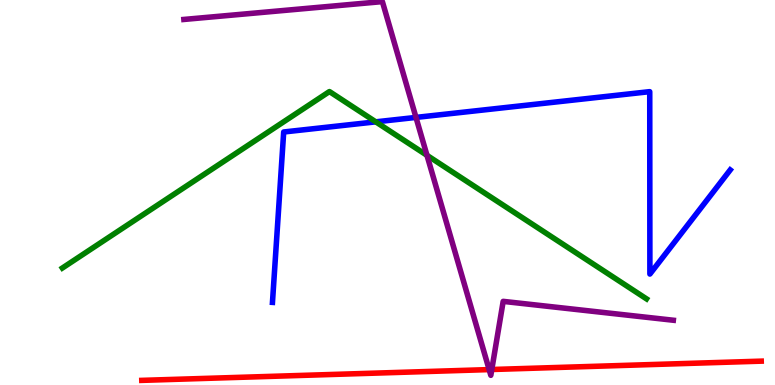[{'lines': ['blue', 'red'], 'intersections': []}, {'lines': ['green', 'red'], 'intersections': []}, {'lines': ['purple', 'red'], 'intersections': [{'x': 6.31, 'y': 0.4}, {'x': 6.35, 'y': 0.402}]}, {'lines': ['blue', 'green'], 'intersections': [{'x': 4.85, 'y': 6.84}]}, {'lines': ['blue', 'purple'], 'intersections': [{'x': 5.37, 'y': 6.95}]}, {'lines': ['green', 'purple'], 'intersections': [{'x': 5.51, 'y': 5.97}]}]